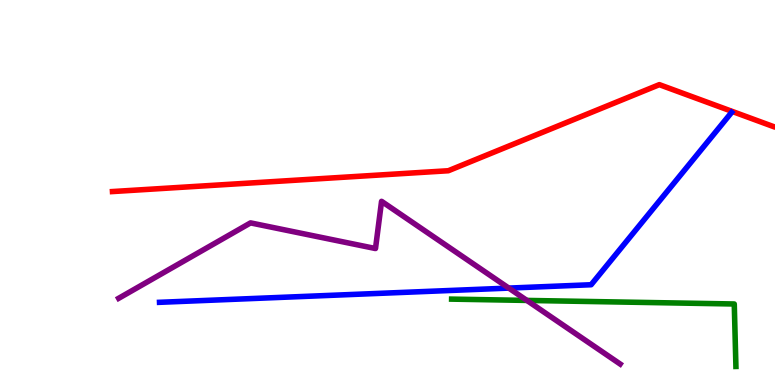[{'lines': ['blue', 'red'], 'intersections': []}, {'lines': ['green', 'red'], 'intersections': []}, {'lines': ['purple', 'red'], 'intersections': []}, {'lines': ['blue', 'green'], 'intersections': []}, {'lines': ['blue', 'purple'], 'intersections': [{'x': 6.57, 'y': 2.52}]}, {'lines': ['green', 'purple'], 'intersections': [{'x': 6.8, 'y': 2.2}]}]